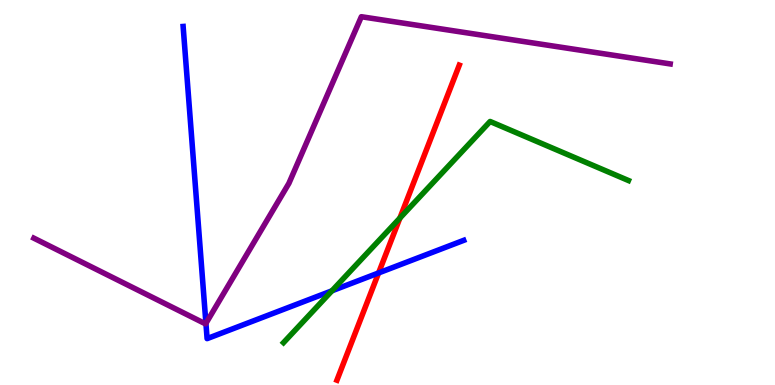[{'lines': ['blue', 'red'], 'intersections': [{'x': 4.88, 'y': 2.91}]}, {'lines': ['green', 'red'], 'intersections': [{'x': 5.16, 'y': 4.34}]}, {'lines': ['purple', 'red'], 'intersections': []}, {'lines': ['blue', 'green'], 'intersections': [{'x': 4.28, 'y': 2.45}]}, {'lines': ['blue', 'purple'], 'intersections': [{'x': 2.66, 'y': 1.6}]}, {'lines': ['green', 'purple'], 'intersections': []}]